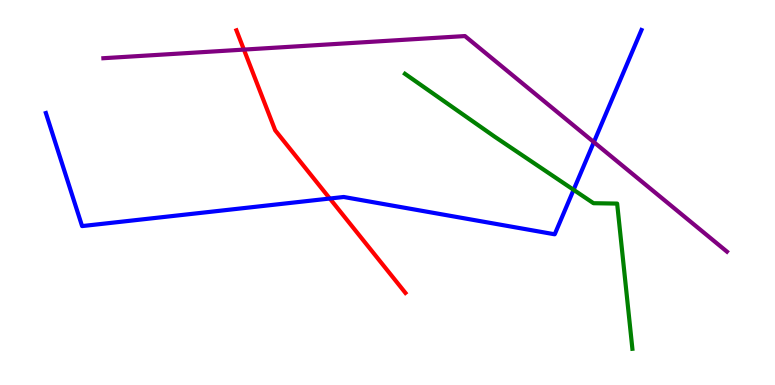[{'lines': ['blue', 'red'], 'intersections': [{'x': 4.26, 'y': 4.84}]}, {'lines': ['green', 'red'], 'intersections': []}, {'lines': ['purple', 'red'], 'intersections': [{'x': 3.15, 'y': 8.71}]}, {'lines': ['blue', 'green'], 'intersections': [{'x': 7.4, 'y': 5.07}]}, {'lines': ['blue', 'purple'], 'intersections': [{'x': 7.66, 'y': 6.31}]}, {'lines': ['green', 'purple'], 'intersections': []}]